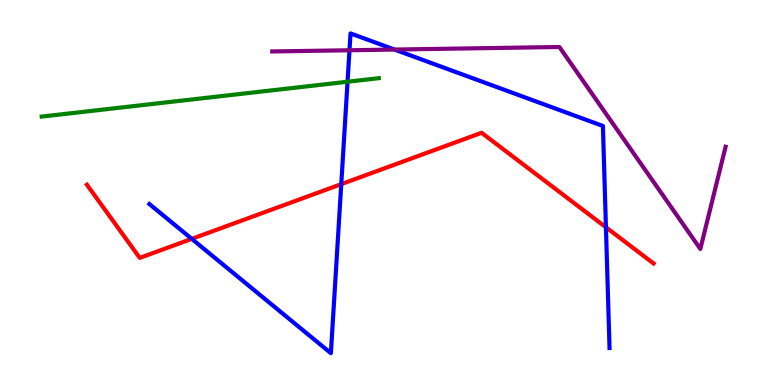[{'lines': ['blue', 'red'], 'intersections': [{'x': 2.47, 'y': 3.8}, {'x': 4.4, 'y': 5.22}, {'x': 7.82, 'y': 4.1}]}, {'lines': ['green', 'red'], 'intersections': []}, {'lines': ['purple', 'red'], 'intersections': []}, {'lines': ['blue', 'green'], 'intersections': [{'x': 4.48, 'y': 7.88}]}, {'lines': ['blue', 'purple'], 'intersections': [{'x': 4.51, 'y': 8.69}, {'x': 5.09, 'y': 8.71}]}, {'lines': ['green', 'purple'], 'intersections': []}]